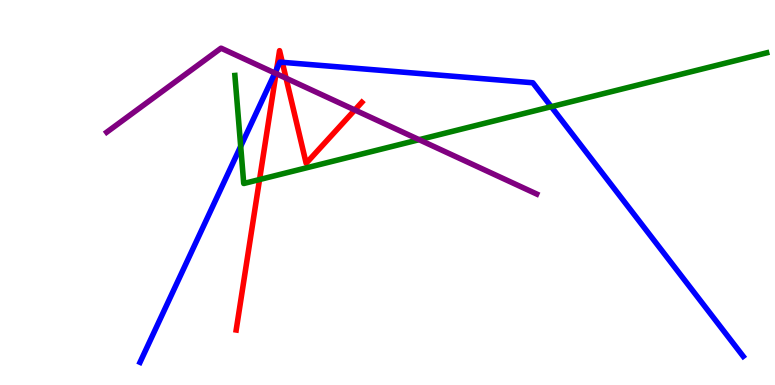[{'lines': ['blue', 'red'], 'intersections': [{'x': 3.57, 'y': 8.21}, {'x': 3.64, 'y': 8.38}]}, {'lines': ['green', 'red'], 'intersections': [{'x': 3.35, 'y': 5.34}]}, {'lines': ['purple', 'red'], 'intersections': [{'x': 3.56, 'y': 8.09}, {'x': 3.69, 'y': 7.97}, {'x': 4.58, 'y': 7.14}]}, {'lines': ['blue', 'green'], 'intersections': [{'x': 3.11, 'y': 6.2}, {'x': 7.11, 'y': 7.23}]}, {'lines': ['blue', 'purple'], 'intersections': [{'x': 3.55, 'y': 8.1}]}, {'lines': ['green', 'purple'], 'intersections': [{'x': 5.41, 'y': 6.37}]}]